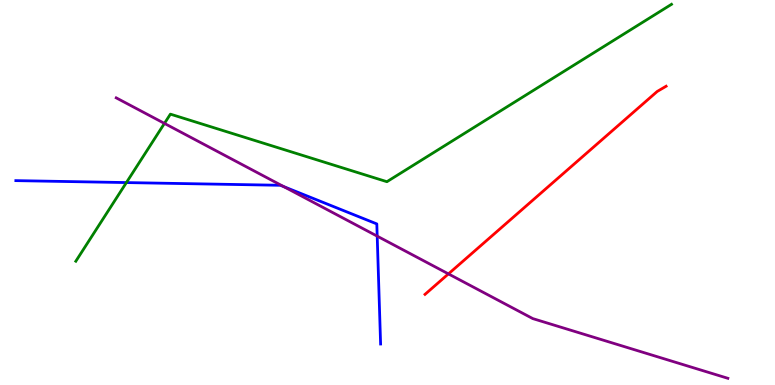[{'lines': ['blue', 'red'], 'intersections': []}, {'lines': ['green', 'red'], 'intersections': []}, {'lines': ['purple', 'red'], 'intersections': [{'x': 5.79, 'y': 2.89}]}, {'lines': ['blue', 'green'], 'intersections': [{'x': 1.63, 'y': 5.26}]}, {'lines': ['blue', 'purple'], 'intersections': [{'x': 3.66, 'y': 5.15}, {'x': 4.87, 'y': 3.87}]}, {'lines': ['green', 'purple'], 'intersections': [{'x': 2.12, 'y': 6.79}]}]